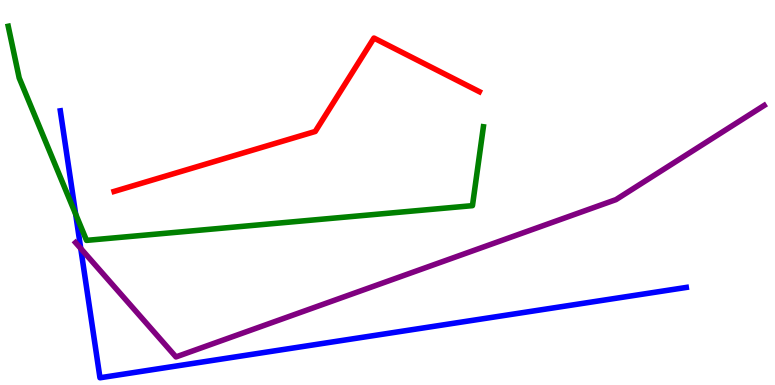[{'lines': ['blue', 'red'], 'intersections': []}, {'lines': ['green', 'red'], 'intersections': []}, {'lines': ['purple', 'red'], 'intersections': []}, {'lines': ['blue', 'green'], 'intersections': [{'x': 0.976, 'y': 4.44}]}, {'lines': ['blue', 'purple'], 'intersections': [{'x': 1.04, 'y': 3.55}]}, {'lines': ['green', 'purple'], 'intersections': []}]